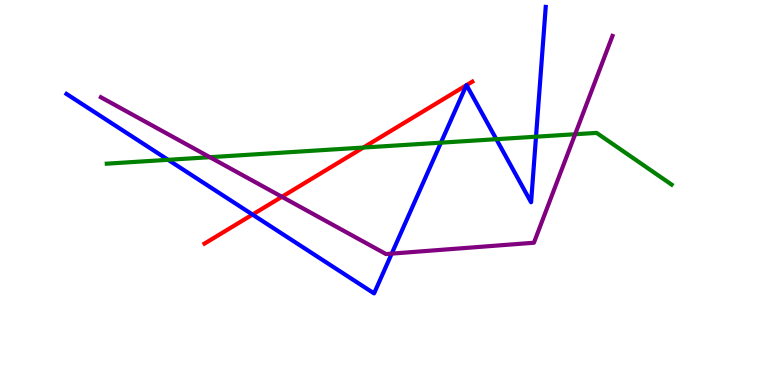[{'lines': ['blue', 'red'], 'intersections': [{'x': 3.26, 'y': 4.43}, {'x': 6.02, 'y': 7.79}, {'x': 6.02, 'y': 7.79}]}, {'lines': ['green', 'red'], 'intersections': [{'x': 4.69, 'y': 6.17}]}, {'lines': ['purple', 'red'], 'intersections': [{'x': 3.64, 'y': 4.89}]}, {'lines': ['blue', 'green'], 'intersections': [{'x': 2.17, 'y': 5.85}, {'x': 5.69, 'y': 6.29}, {'x': 6.4, 'y': 6.38}, {'x': 6.92, 'y': 6.45}]}, {'lines': ['blue', 'purple'], 'intersections': [{'x': 5.05, 'y': 3.41}]}, {'lines': ['green', 'purple'], 'intersections': [{'x': 2.71, 'y': 5.92}, {'x': 7.42, 'y': 6.51}]}]